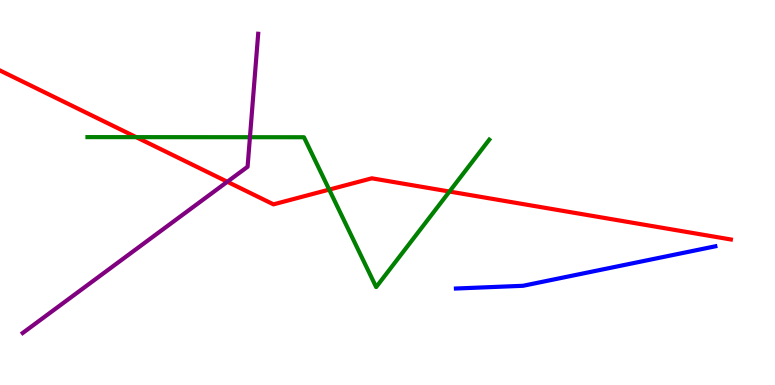[{'lines': ['blue', 'red'], 'intersections': []}, {'lines': ['green', 'red'], 'intersections': [{'x': 1.76, 'y': 6.44}, {'x': 4.25, 'y': 5.08}, {'x': 5.8, 'y': 5.02}]}, {'lines': ['purple', 'red'], 'intersections': [{'x': 2.93, 'y': 5.28}]}, {'lines': ['blue', 'green'], 'intersections': []}, {'lines': ['blue', 'purple'], 'intersections': []}, {'lines': ['green', 'purple'], 'intersections': [{'x': 3.23, 'y': 6.44}]}]